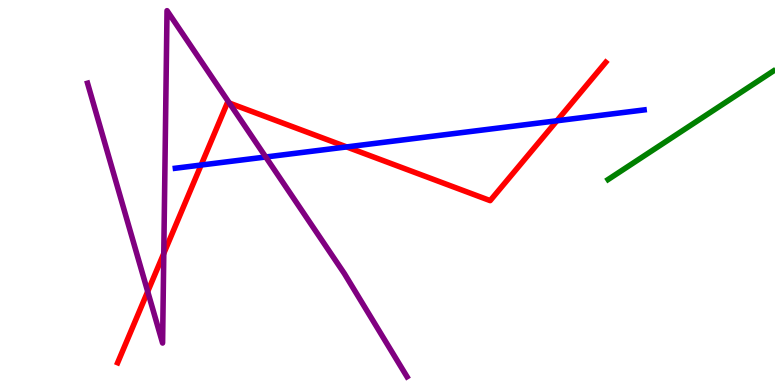[{'lines': ['blue', 'red'], 'intersections': [{'x': 2.59, 'y': 5.71}, {'x': 4.47, 'y': 6.18}, {'x': 7.19, 'y': 6.86}]}, {'lines': ['green', 'red'], 'intersections': []}, {'lines': ['purple', 'red'], 'intersections': [{'x': 1.91, 'y': 2.43}, {'x': 2.11, 'y': 3.42}, {'x': 2.96, 'y': 7.32}]}, {'lines': ['blue', 'green'], 'intersections': []}, {'lines': ['blue', 'purple'], 'intersections': [{'x': 3.43, 'y': 5.92}]}, {'lines': ['green', 'purple'], 'intersections': []}]